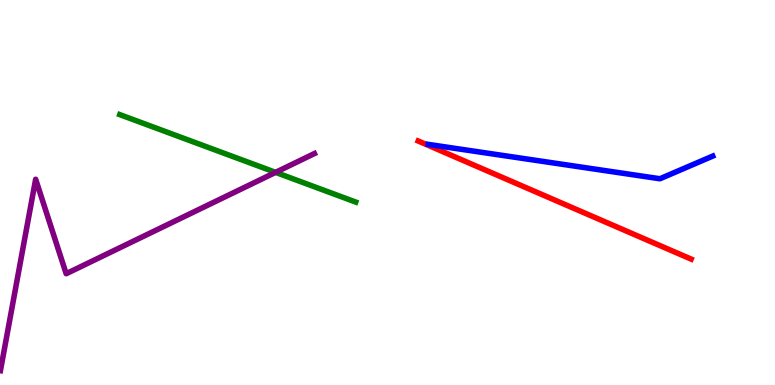[{'lines': ['blue', 'red'], 'intersections': []}, {'lines': ['green', 'red'], 'intersections': []}, {'lines': ['purple', 'red'], 'intersections': []}, {'lines': ['blue', 'green'], 'intersections': []}, {'lines': ['blue', 'purple'], 'intersections': []}, {'lines': ['green', 'purple'], 'intersections': [{'x': 3.56, 'y': 5.52}]}]